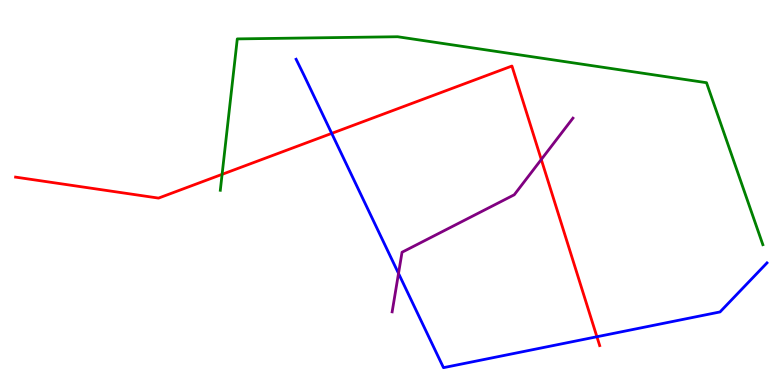[{'lines': ['blue', 'red'], 'intersections': [{'x': 4.28, 'y': 6.54}, {'x': 7.7, 'y': 1.25}]}, {'lines': ['green', 'red'], 'intersections': [{'x': 2.87, 'y': 5.47}]}, {'lines': ['purple', 'red'], 'intersections': [{'x': 6.98, 'y': 5.86}]}, {'lines': ['blue', 'green'], 'intersections': []}, {'lines': ['blue', 'purple'], 'intersections': [{'x': 5.14, 'y': 2.9}]}, {'lines': ['green', 'purple'], 'intersections': []}]